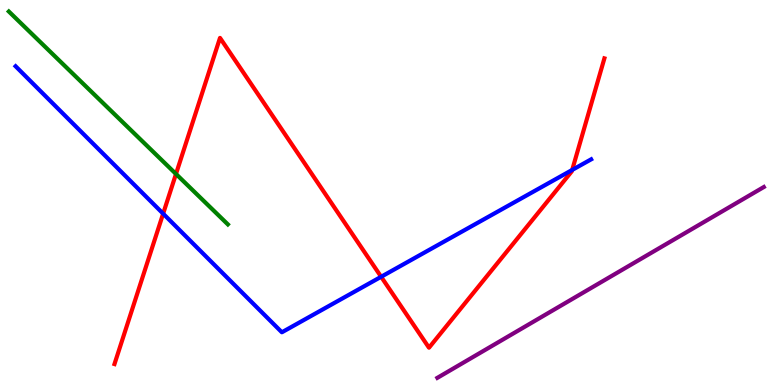[{'lines': ['blue', 'red'], 'intersections': [{'x': 2.11, 'y': 4.45}, {'x': 4.92, 'y': 2.81}, {'x': 7.38, 'y': 5.59}]}, {'lines': ['green', 'red'], 'intersections': [{'x': 2.27, 'y': 5.48}]}, {'lines': ['purple', 'red'], 'intersections': []}, {'lines': ['blue', 'green'], 'intersections': []}, {'lines': ['blue', 'purple'], 'intersections': []}, {'lines': ['green', 'purple'], 'intersections': []}]